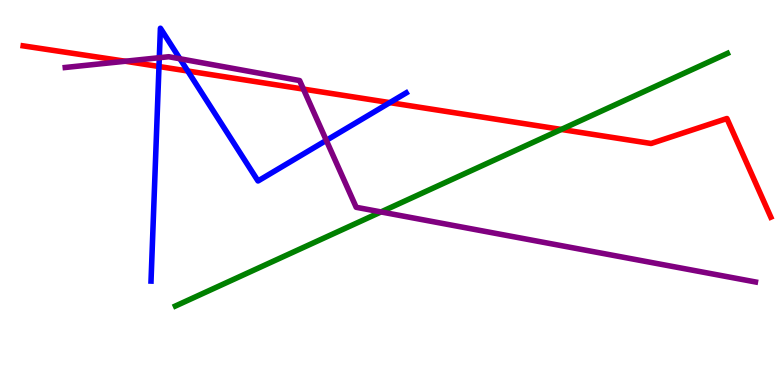[{'lines': ['blue', 'red'], 'intersections': [{'x': 2.05, 'y': 8.27}, {'x': 2.42, 'y': 8.16}, {'x': 5.03, 'y': 7.33}]}, {'lines': ['green', 'red'], 'intersections': [{'x': 7.24, 'y': 6.64}]}, {'lines': ['purple', 'red'], 'intersections': [{'x': 1.62, 'y': 8.41}, {'x': 3.92, 'y': 7.69}]}, {'lines': ['blue', 'green'], 'intersections': []}, {'lines': ['blue', 'purple'], 'intersections': [{'x': 2.06, 'y': 8.5}, {'x': 2.32, 'y': 8.47}, {'x': 4.21, 'y': 6.35}]}, {'lines': ['green', 'purple'], 'intersections': [{'x': 4.92, 'y': 4.5}]}]